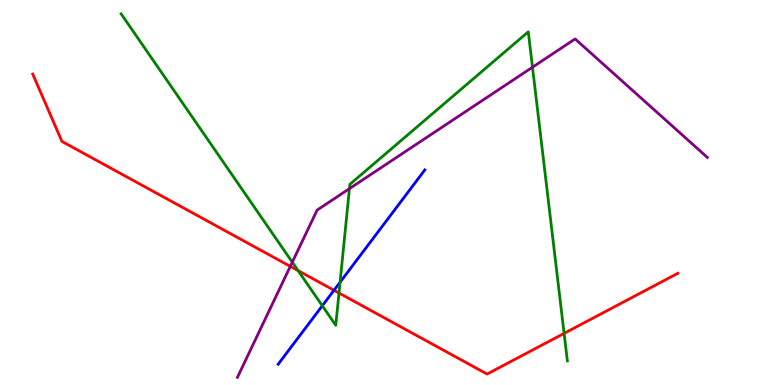[{'lines': ['blue', 'red'], 'intersections': [{'x': 4.31, 'y': 2.46}]}, {'lines': ['green', 'red'], 'intersections': [{'x': 3.85, 'y': 2.97}, {'x': 4.37, 'y': 2.39}, {'x': 7.28, 'y': 1.34}]}, {'lines': ['purple', 'red'], 'intersections': [{'x': 3.75, 'y': 3.08}]}, {'lines': ['blue', 'green'], 'intersections': [{'x': 4.16, 'y': 2.06}, {'x': 4.39, 'y': 2.67}]}, {'lines': ['blue', 'purple'], 'intersections': []}, {'lines': ['green', 'purple'], 'intersections': [{'x': 3.77, 'y': 3.19}, {'x': 4.51, 'y': 5.1}, {'x': 6.87, 'y': 8.25}]}]